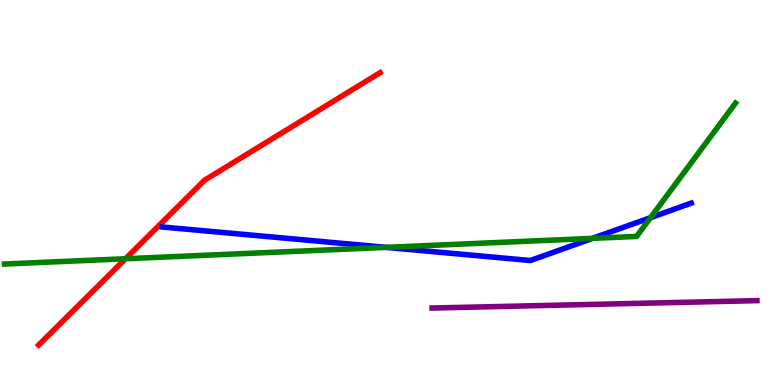[{'lines': ['blue', 'red'], 'intersections': []}, {'lines': ['green', 'red'], 'intersections': [{'x': 1.62, 'y': 3.28}]}, {'lines': ['purple', 'red'], 'intersections': []}, {'lines': ['blue', 'green'], 'intersections': [{'x': 4.98, 'y': 3.57}, {'x': 7.65, 'y': 3.81}, {'x': 8.39, 'y': 4.35}]}, {'lines': ['blue', 'purple'], 'intersections': []}, {'lines': ['green', 'purple'], 'intersections': []}]